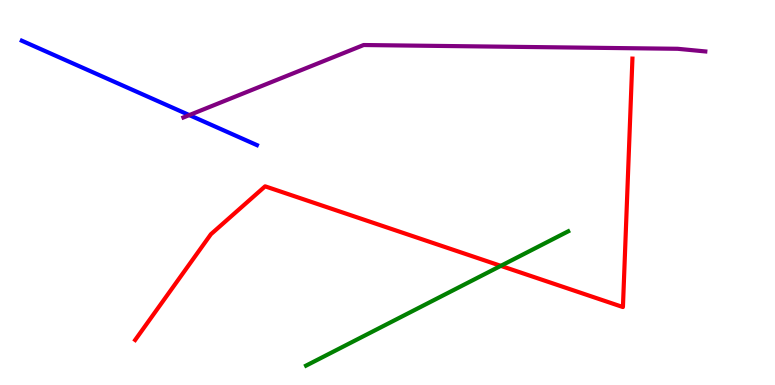[{'lines': ['blue', 'red'], 'intersections': []}, {'lines': ['green', 'red'], 'intersections': [{'x': 6.46, 'y': 3.09}]}, {'lines': ['purple', 'red'], 'intersections': []}, {'lines': ['blue', 'green'], 'intersections': []}, {'lines': ['blue', 'purple'], 'intersections': [{'x': 2.44, 'y': 7.01}]}, {'lines': ['green', 'purple'], 'intersections': []}]